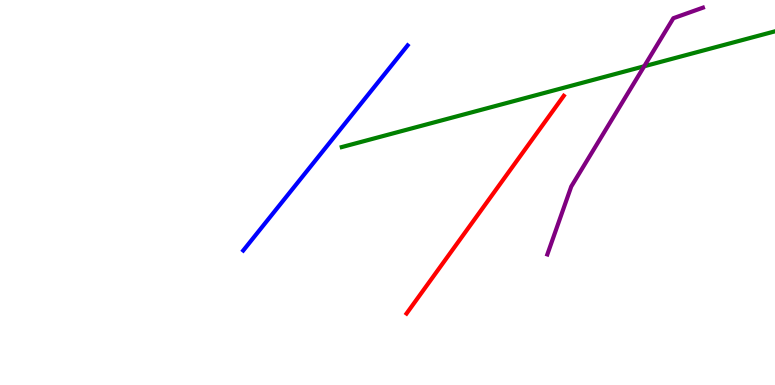[{'lines': ['blue', 'red'], 'intersections': []}, {'lines': ['green', 'red'], 'intersections': []}, {'lines': ['purple', 'red'], 'intersections': []}, {'lines': ['blue', 'green'], 'intersections': []}, {'lines': ['blue', 'purple'], 'intersections': []}, {'lines': ['green', 'purple'], 'intersections': [{'x': 8.31, 'y': 8.28}]}]